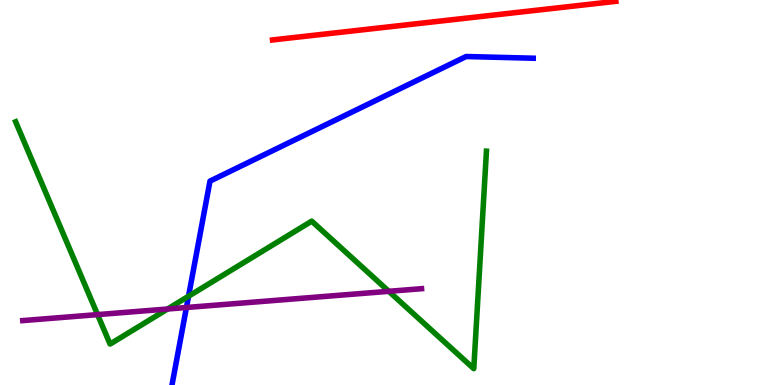[{'lines': ['blue', 'red'], 'intersections': []}, {'lines': ['green', 'red'], 'intersections': []}, {'lines': ['purple', 'red'], 'intersections': []}, {'lines': ['blue', 'green'], 'intersections': [{'x': 2.43, 'y': 2.31}]}, {'lines': ['blue', 'purple'], 'intersections': [{'x': 2.41, 'y': 2.01}]}, {'lines': ['green', 'purple'], 'intersections': [{'x': 1.26, 'y': 1.83}, {'x': 2.16, 'y': 1.97}, {'x': 5.02, 'y': 2.43}]}]